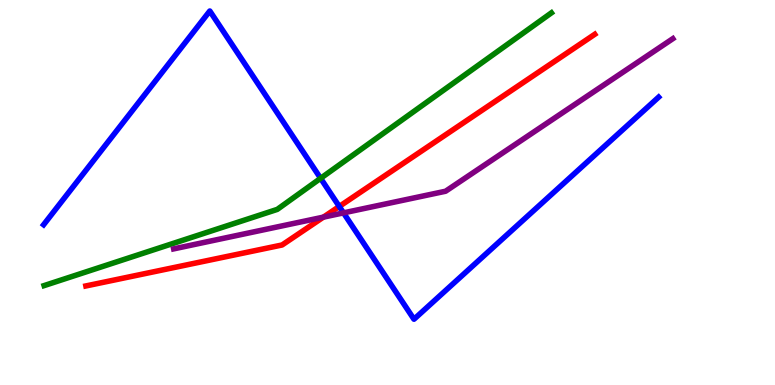[{'lines': ['blue', 'red'], 'intersections': [{'x': 4.38, 'y': 4.64}]}, {'lines': ['green', 'red'], 'intersections': []}, {'lines': ['purple', 'red'], 'intersections': [{'x': 4.17, 'y': 4.36}]}, {'lines': ['blue', 'green'], 'intersections': [{'x': 4.14, 'y': 5.37}]}, {'lines': ['blue', 'purple'], 'intersections': [{'x': 4.43, 'y': 4.47}]}, {'lines': ['green', 'purple'], 'intersections': []}]